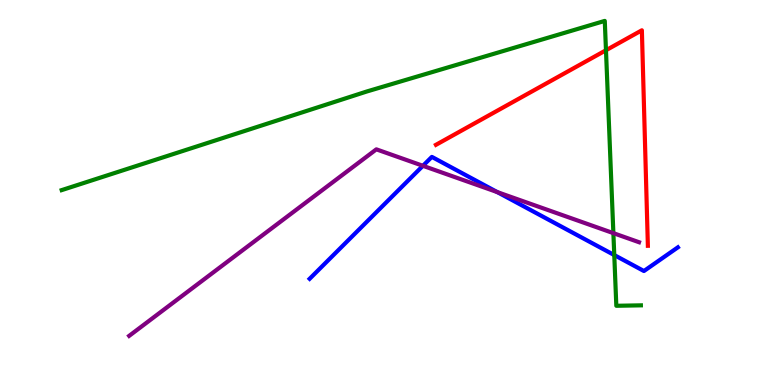[{'lines': ['blue', 'red'], 'intersections': []}, {'lines': ['green', 'red'], 'intersections': [{'x': 7.82, 'y': 8.69}]}, {'lines': ['purple', 'red'], 'intersections': []}, {'lines': ['blue', 'green'], 'intersections': [{'x': 7.93, 'y': 3.38}]}, {'lines': ['blue', 'purple'], 'intersections': [{'x': 5.46, 'y': 5.69}, {'x': 6.42, 'y': 5.01}]}, {'lines': ['green', 'purple'], 'intersections': [{'x': 7.91, 'y': 3.94}]}]